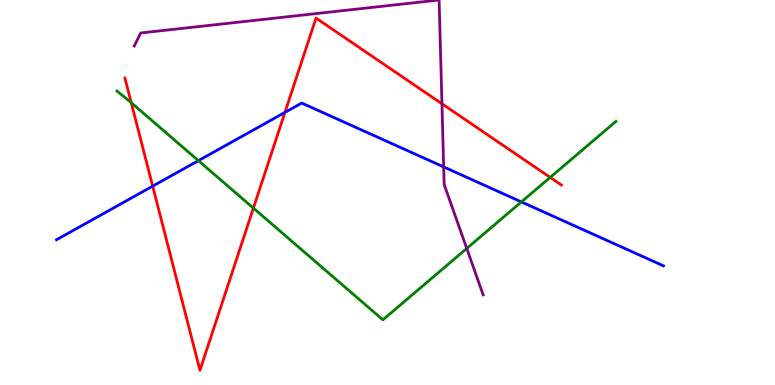[{'lines': ['blue', 'red'], 'intersections': [{'x': 1.97, 'y': 5.17}, {'x': 3.68, 'y': 7.08}]}, {'lines': ['green', 'red'], 'intersections': [{'x': 1.69, 'y': 7.33}, {'x': 3.27, 'y': 4.59}, {'x': 7.1, 'y': 5.39}]}, {'lines': ['purple', 'red'], 'intersections': [{'x': 5.7, 'y': 7.3}]}, {'lines': ['blue', 'green'], 'intersections': [{'x': 2.56, 'y': 5.83}, {'x': 6.73, 'y': 4.76}]}, {'lines': ['blue', 'purple'], 'intersections': [{'x': 5.72, 'y': 5.66}]}, {'lines': ['green', 'purple'], 'intersections': [{'x': 6.02, 'y': 3.55}]}]